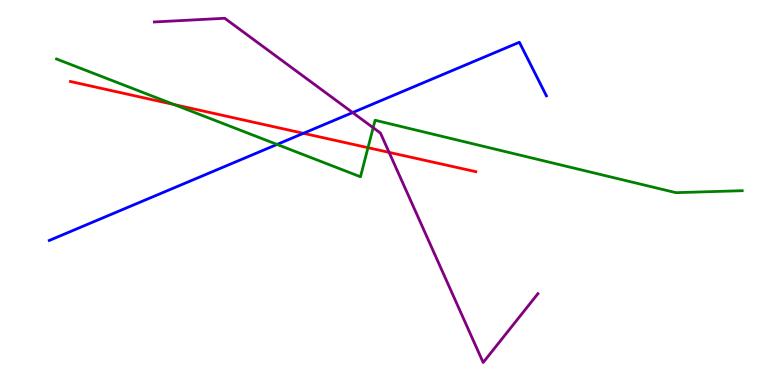[{'lines': ['blue', 'red'], 'intersections': [{'x': 3.92, 'y': 6.54}]}, {'lines': ['green', 'red'], 'intersections': [{'x': 2.25, 'y': 7.28}, {'x': 4.75, 'y': 6.16}]}, {'lines': ['purple', 'red'], 'intersections': [{'x': 5.02, 'y': 6.04}]}, {'lines': ['blue', 'green'], 'intersections': [{'x': 3.57, 'y': 6.25}]}, {'lines': ['blue', 'purple'], 'intersections': [{'x': 4.55, 'y': 7.08}]}, {'lines': ['green', 'purple'], 'intersections': [{'x': 4.81, 'y': 6.68}]}]